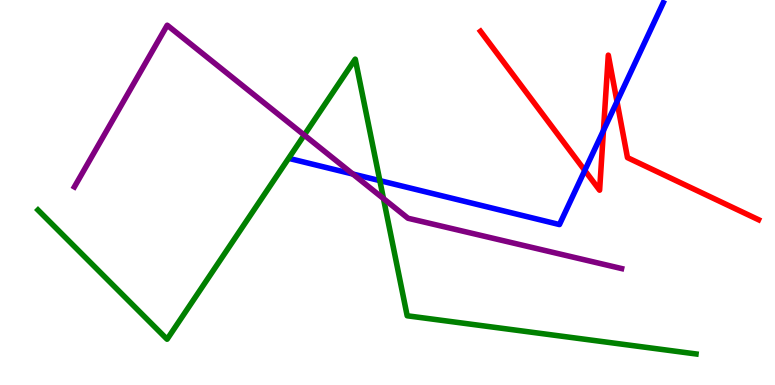[{'lines': ['blue', 'red'], 'intersections': [{'x': 7.55, 'y': 5.57}, {'x': 7.79, 'y': 6.61}, {'x': 7.96, 'y': 7.36}]}, {'lines': ['green', 'red'], 'intersections': []}, {'lines': ['purple', 'red'], 'intersections': []}, {'lines': ['blue', 'green'], 'intersections': [{'x': 4.9, 'y': 5.31}]}, {'lines': ['blue', 'purple'], 'intersections': [{'x': 4.55, 'y': 5.48}]}, {'lines': ['green', 'purple'], 'intersections': [{'x': 3.93, 'y': 6.49}, {'x': 4.95, 'y': 4.84}]}]